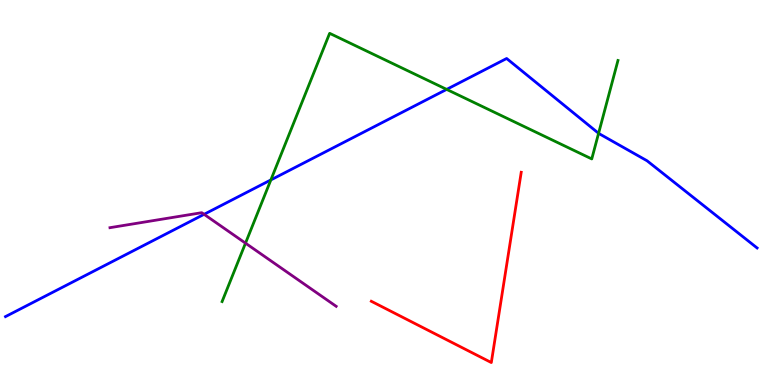[{'lines': ['blue', 'red'], 'intersections': []}, {'lines': ['green', 'red'], 'intersections': []}, {'lines': ['purple', 'red'], 'intersections': []}, {'lines': ['blue', 'green'], 'intersections': [{'x': 3.49, 'y': 5.33}, {'x': 5.76, 'y': 7.68}, {'x': 7.72, 'y': 6.54}]}, {'lines': ['blue', 'purple'], 'intersections': [{'x': 2.63, 'y': 4.43}]}, {'lines': ['green', 'purple'], 'intersections': [{'x': 3.17, 'y': 3.68}]}]